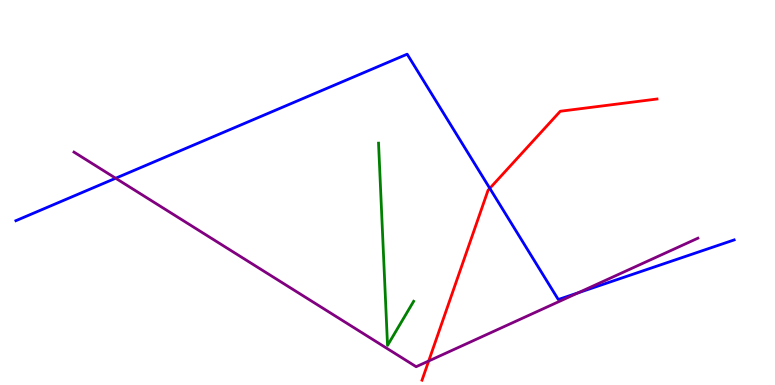[{'lines': ['blue', 'red'], 'intersections': [{'x': 6.32, 'y': 5.11}]}, {'lines': ['green', 'red'], 'intersections': []}, {'lines': ['purple', 'red'], 'intersections': [{'x': 5.53, 'y': 0.623}]}, {'lines': ['blue', 'green'], 'intersections': []}, {'lines': ['blue', 'purple'], 'intersections': [{'x': 1.49, 'y': 5.37}, {'x': 7.46, 'y': 2.4}]}, {'lines': ['green', 'purple'], 'intersections': []}]